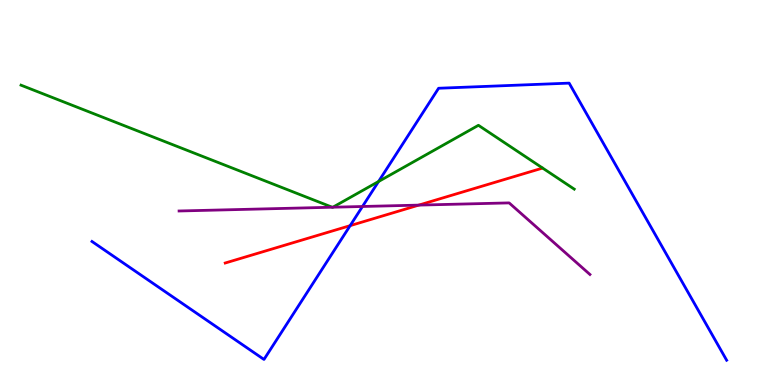[{'lines': ['blue', 'red'], 'intersections': [{'x': 4.52, 'y': 4.14}]}, {'lines': ['green', 'red'], 'intersections': []}, {'lines': ['purple', 'red'], 'intersections': [{'x': 5.4, 'y': 4.67}]}, {'lines': ['blue', 'green'], 'intersections': [{'x': 4.88, 'y': 5.29}]}, {'lines': ['blue', 'purple'], 'intersections': [{'x': 4.68, 'y': 4.64}]}, {'lines': ['green', 'purple'], 'intersections': [{'x': 4.29, 'y': 4.62}, {'x': 4.29, 'y': 4.62}]}]